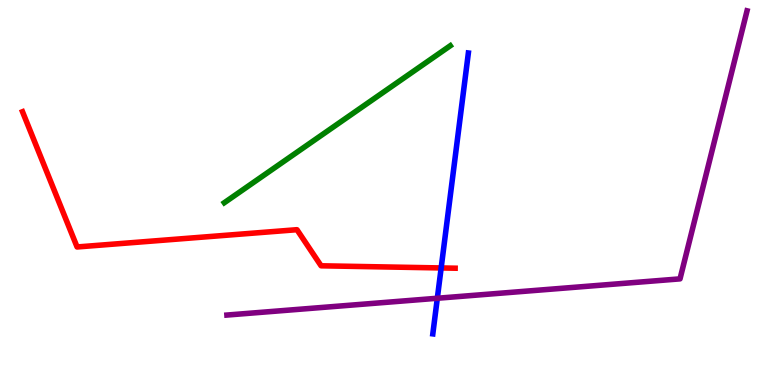[{'lines': ['blue', 'red'], 'intersections': [{'x': 5.69, 'y': 3.04}]}, {'lines': ['green', 'red'], 'intersections': []}, {'lines': ['purple', 'red'], 'intersections': []}, {'lines': ['blue', 'green'], 'intersections': []}, {'lines': ['blue', 'purple'], 'intersections': [{'x': 5.64, 'y': 2.25}]}, {'lines': ['green', 'purple'], 'intersections': []}]